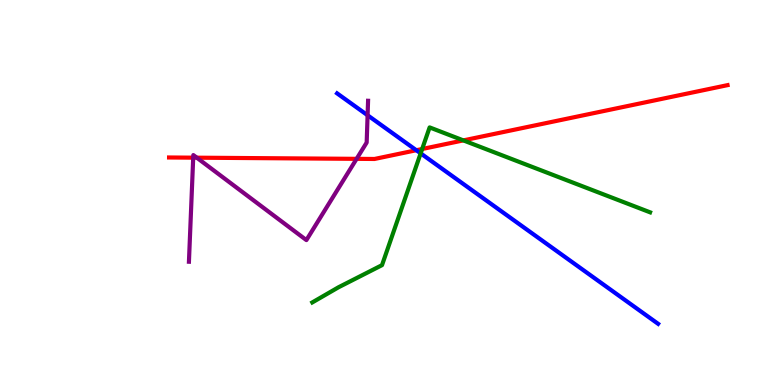[{'lines': ['blue', 'red'], 'intersections': [{'x': 5.37, 'y': 6.1}]}, {'lines': ['green', 'red'], 'intersections': [{'x': 5.45, 'y': 6.13}, {'x': 5.98, 'y': 6.35}]}, {'lines': ['purple', 'red'], 'intersections': [{'x': 2.49, 'y': 5.9}, {'x': 2.54, 'y': 5.9}, {'x': 4.6, 'y': 5.87}]}, {'lines': ['blue', 'green'], 'intersections': [{'x': 5.43, 'y': 6.02}]}, {'lines': ['blue', 'purple'], 'intersections': [{'x': 4.74, 'y': 7.01}]}, {'lines': ['green', 'purple'], 'intersections': []}]